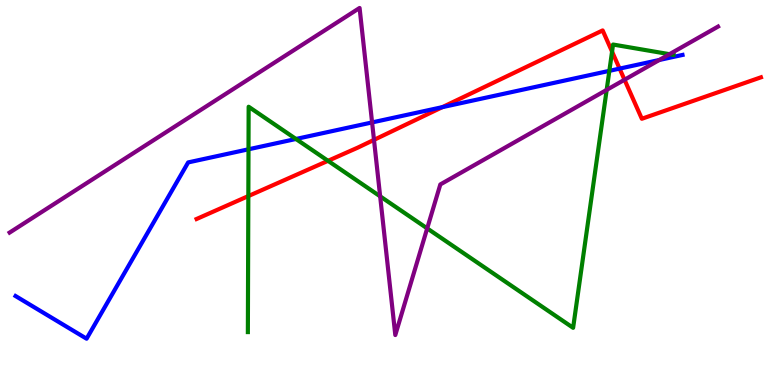[{'lines': ['blue', 'red'], 'intersections': [{'x': 5.71, 'y': 7.22}, {'x': 7.99, 'y': 8.22}]}, {'lines': ['green', 'red'], 'intersections': [{'x': 3.2, 'y': 4.91}, {'x': 4.23, 'y': 5.82}, {'x': 7.9, 'y': 8.66}]}, {'lines': ['purple', 'red'], 'intersections': [{'x': 4.83, 'y': 6.37}, {'x': 8.06, 'y': 7.93}]}, {'lines': ['blue', 'green'], 'intersections': [{'x': 3.21, 'y': 6.12}, {'x': 3.82, 'y': 6.39}, {'x': 7.86, 'y': 8.16}]}, {'lines': ['blue', 'purple'], 'intersections': [{'x': 4.8, 'y': 6.82}, {'x': 8.51, 'y': 8.44}]}, {'lines': ['green', 'purple'], 'intersections': [{'x': 4.91, 'y': 4.9}, {'x': 5.51, 'y': 4.07}, {'x': 7.83, 'y': 7.66}, {'x': 8.64, 'y': 8.59}]}]